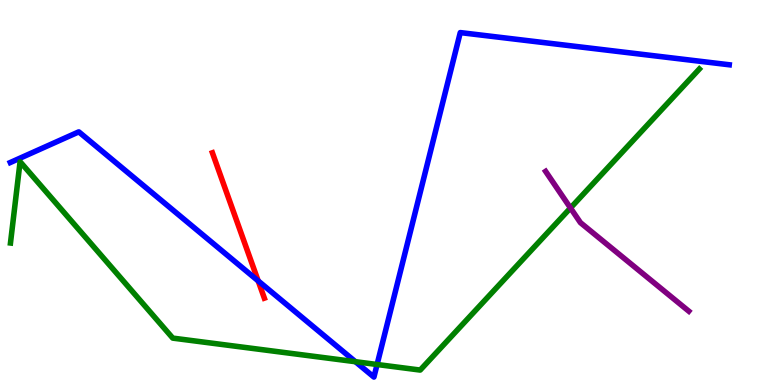[{'lines': ['blue', 'red'], 'intersections': [{'x': 3.33, 'y': 2.7}]}, {'lines': ['green', 'red'], 'intersections': []}, {'lines': ['purple', 'red'], 'intersections': []}, {'lines': ['blue', 'green'], 'intersections': [{'x': 4.59, 'y': 0.605}, {'x': 4.87, 'y': 0.532}]}, {'lines': ['blue', 'purple'], 'intersections': []}, {'lines': ['green', 'purple'], 'intersections': [{'x': 7.36, 'y': 4.6}]}]